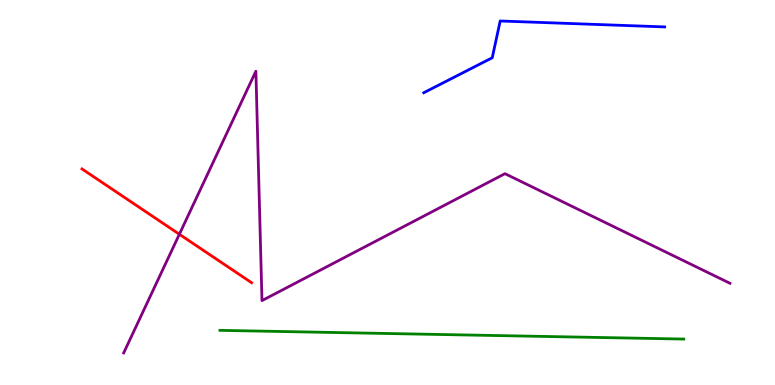[{'lines': ['blue', 'red'], 'intersections': []}, {'lines': ['green', 'red'], 'intersections': []}, {'lines': ['purple', 'red'], 'intersections': [{'x': 2.31, 'y': 3.92}]}, {'lines': ['blue', 'green'], 'intersections': []}, {'lines': ['blue', 'purple'], 'intersections': []}, {'lines': ['green', 'purple'], 'intersections': []}]